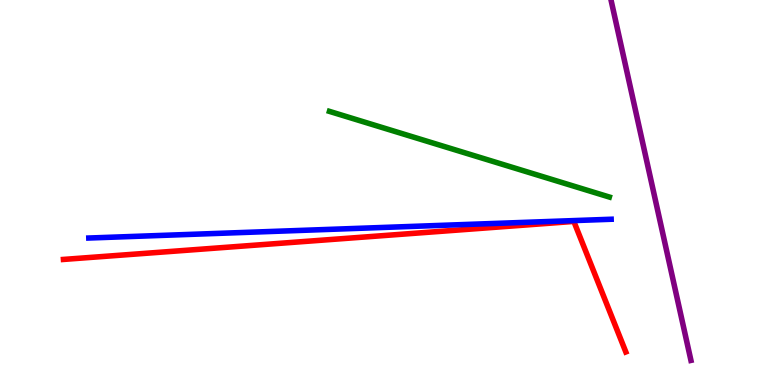[{'lines': ['blue', 'red'], 'intersections': []}, {'lines': ['green', 'red'], 'intersections': []}, {'lines': ['purple', 'red'], 'intersections': []}, {'lines': ['blue', 'green'], 'intersections': []}, {'lines': ['blue', 'purple'], 'intersections': []}, {'lines': ['green', 'purple'], 'intersections': []}]